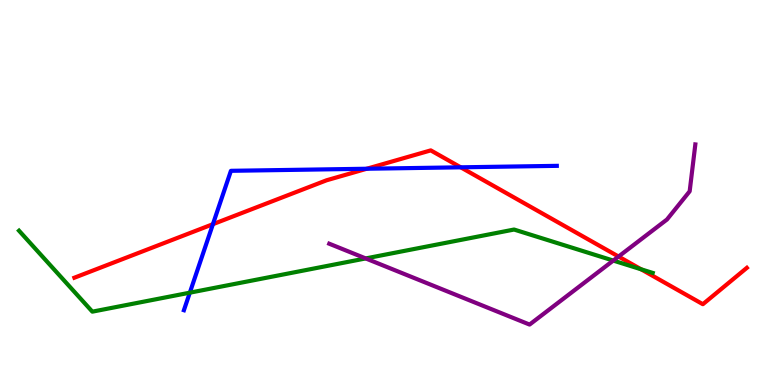[{'lines': ['blue', 'red'], 'intersections': [{'x': 2.75, 'y': 4.18}, {'x': 4.73, 'y': 5.62}, {'x': 5.94, 'y': 5.65}]}, {'lines': ['green', 'red'], 'intersections': [{'x': 8.27, 'y': 3.01}]}, {'lines': ['purple', 'red'], 'intersections': [{'x': 7.98, 'y': 3.34}]}, {'lines': ['blue', 'green'], 'intersections': [{'x': 2.45, 'y': 2.4}]}, {'lines': ['blue', 'purple'], 'intersections': []}, {'lines': ['green', 'purple'], 'intersections': [{'x': 4.72, 'y': 3.29}, {'x': 7.91, 'y': 3.23}]}]